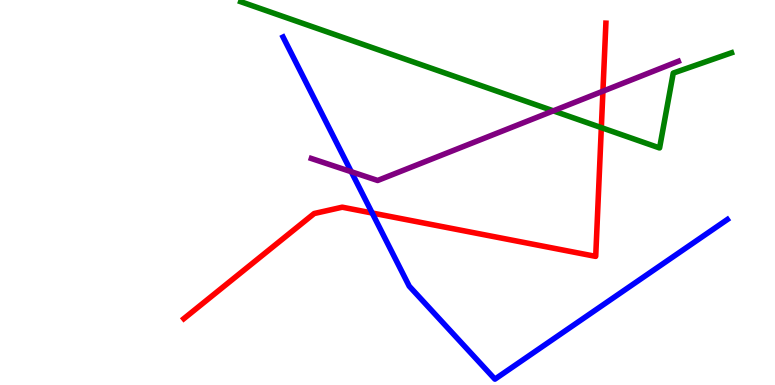[{'lines': ['blue', 'red'], 'intersections': [{'x': 4.8, 'y': 4.47}]}, {'lines': ['green', 'red'], 'intersections': [{'x': 7.76, 'y': 6.69}]}, {'lines': ['purple', 'red'], 'intersections': [{'x': 7.78, 'y': 7.63}]}, {'lines': ['blue', 'green'], 'intersections': []}, {'lines': ['blue', 'purple'], 'intersections': [{'x': 4.53, 'y': 5.54}]}, {'lines': ['green', 'purple'], 'intersections': [{'x': 7.14, 'y': 7.12}]}]